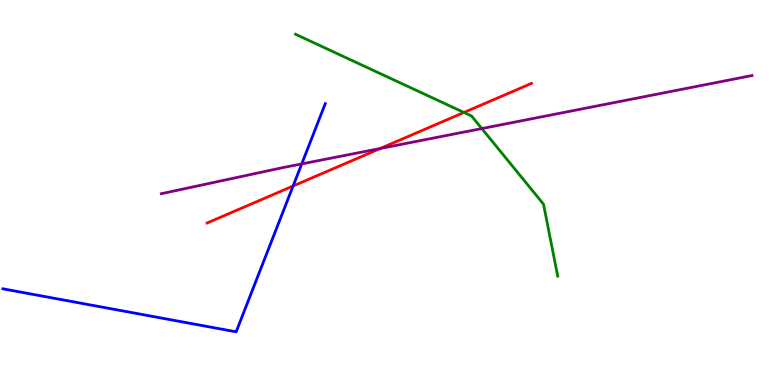[{'lines': ['blue', 'red'], 'intersections': [{'x': 3.78, 'y': 5.17}]}, {'lines': ['green', 'red'], 'intersections': [{'x': 5.99, 'y': 7.08}]}, {'lines': ['purple', 'red'], 'intersections': [{'x': 4.91, 'y': 6.14}]}, {'lines': ['blue', 'green'], 'intersections': []}, {'lines': ['blue', 'purple'], 'intersections': [{'x': 3.89, 'y': 5.74}]}, {'lines': ['green', 'purple'], 'intersections': [{'x': 6.22, 'y': 6.66}]}]